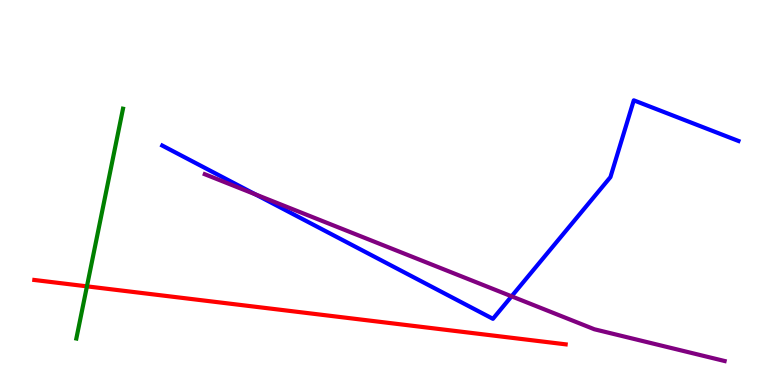[{'lines': ['blue', 'red'], 'intersections': []}, {'lines': ['green', 'red'], 'intersections': [{'x': 1.12, 'y': 2.56}]}, {'lines': ['purple', 'red'], 'intersections': []}, {'lines': ['blue', 'green'], 'intersections': []}, {'lines': ['blue', 'purple'], 'intersections': [{'x': 3.3, 'y': 4.95}, {'x': 6.6, 'y': 2.3}]}, {'lines': ['green', 'purple'], 'intersections': []}]